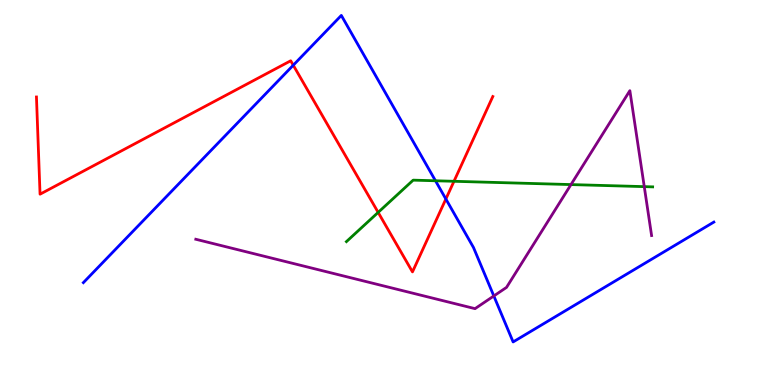[{'lines': ['blue', 'red'], 'intersections': [{'x': 3.78, 'y': 8.31}, {'x': 5.75, 'y': 4.83}]}, {'lines': ['green', 'red'], 'intersections': [{'x': 4.88, 'y': 4.48}, {'x': 5.86, 'y': 5.29}]}, {'lines': ['purple', 'red'], 'intersections': []}, {'lines': ['blue', 'green'], 'intersections': [{'x': 5.62, 'y': 5.3}]}, {'lines': ['blue', 'purple'], 'intersections': [{'x': 6.37, 'y': 2.31}]}, {'lines': ['green', 'purple'], 'intersections': [{'x': 7.37, 'y': 5.21}, {'x': 8.31, 'y': 5.15}]}]